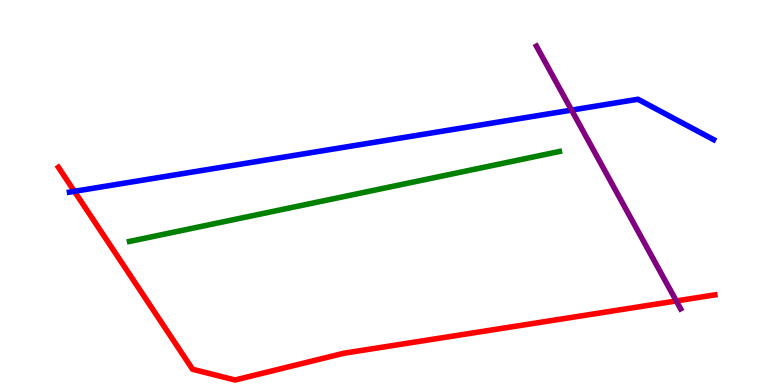[{'lines': ['blue', 'red'], 'intersections': [{'x': 0.96, 'y': 5.03}]}, {'lines': ['green', 'red'], 'intersections': []}, {'lines': ['purple', 'red'], 'intersections': [{'x': 8.73, 'y': 2.18}]}, {'lines': ['blue', 'green'], 'intersections': []}, {'lines': ['blue', 'purple'], 'intersections': [{'x': 7.37, 'y': 7.14}]}, {'lines': ['green', 'purple'], 'intersections': []}]